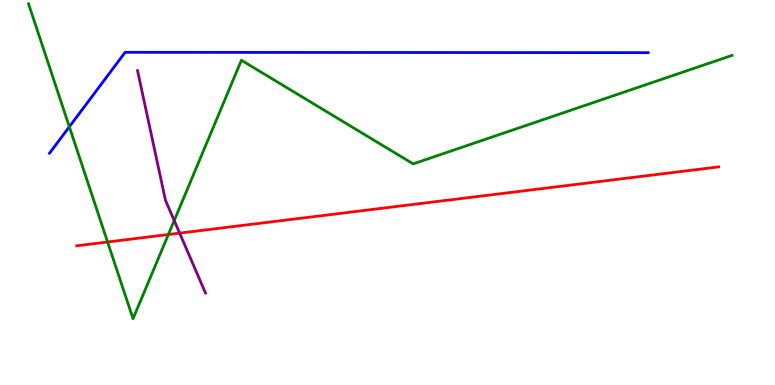[{'lines': ['blue', 'red'], 'intersections': []}, {'lines': ['green', 'red'], 'intersections': [{'x': 1.39, 'y': 3.71}, {'x': 2.17, 'y': 3.91}]}, {'lines': ['purple', 'red'], 'intersections': [{'x': 2.32, 'y': 3.94}]}, {'lines': ['blue', 'green'], 'intersections': [{'x': 0.895, 'y': 6.71}]}, {'lines': ['blue', 'purple'], 'intersections': []}, {'lines': ['green', 'purple'], 'intersections': [{'x': 2.25, 'y': 4.27}]}]